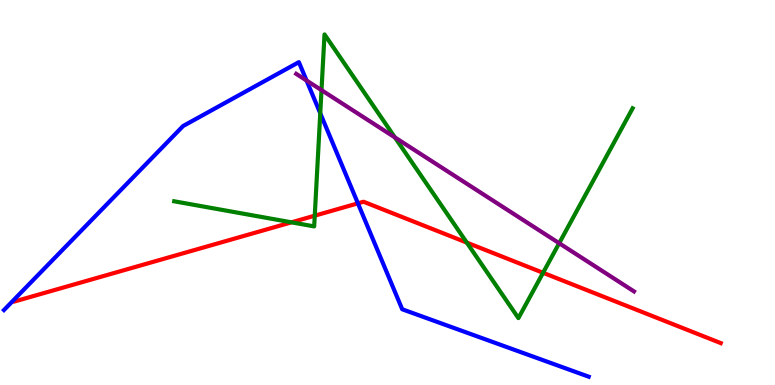[{'lines': ['blue', 'red'], 'intersections': [{'x': 4.62, 'y': 4.72}]}, {'lines': ['green', 'red'], 'intersections': [{'x': 3.76, 'y': 4.23}, {'x': 4.06, 'y': 4.4}, {'x': 6.02, 'y': 3.7}, {'x': 7.01, 'y': 2.91}]}, {'lines': ['purple', 'red'], 'intersections': []}, {'lines': ['blue', 'green'], 'intersections': [{'x': 4.13, 'y': 7.06}]}, {'lines': ['blue', 'purple'], 'intersections': [{'x': 3.96, 'y': 7.91}]}, {'lines': ['green', 'purple'], 'intersections': [{'x': 4.15, 'y': 7.66}, {'x': 5.1, 'y': 6.43}, {'x': 7.22, 'y': 3.68}]}]